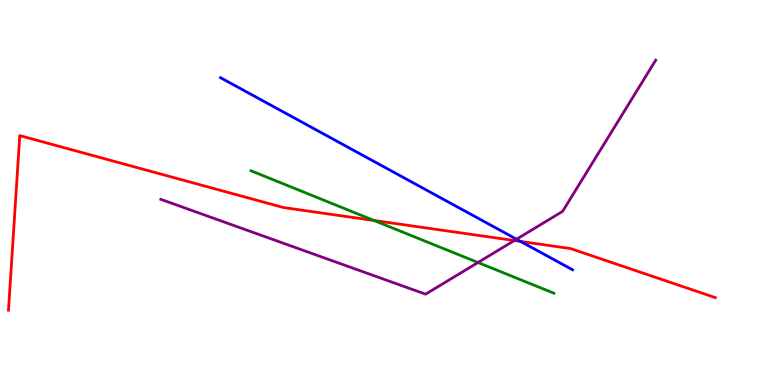[{'lines': ['blue', 'red'], 'intersections': [{'x': 6.72, 'y': 3.73}]}, {'lines': ['green', 'red'], 'intersections': [{'x': 4.83, 'y': 4.27}]}, {'lines': ['purple', 'red'], 'intersections': [{'x': 6.64, 'y': 3.75}]}, {'lines': ['blue', 'green'], 'intersections': []}, {'lines': ['blue', 'purple'], 'intersections': [{'x': 6.66, 'y': 3.79}]}, {'lines': ['green', 'purple'], 'intersections': [{'x': 6.17, 'y': 3.18}]}]